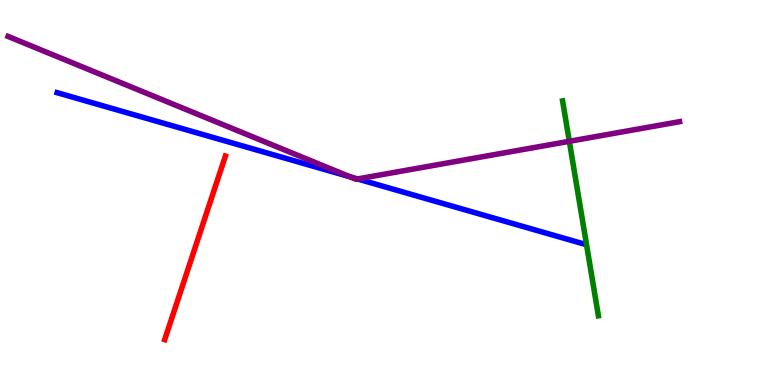[{'lines': ['blue', 'red'], 'intersections': []}, {'lines': ['green', 'red'], 'intersections': []}, {'lines': ['purple', 'red'], 'intersections': []}, {'lines': ['blue', 'green'], 'intersections': []}, {'lines': ['blue', 'purple'], 'intersections': [{'x': 4.52, 'y': 5.41}, {'x': 4.61, 'y': 5.35}]}, {'lines': ['green', 'purple'], 'intersections': [{'x': 7.35, 'y': 6.33}]}]